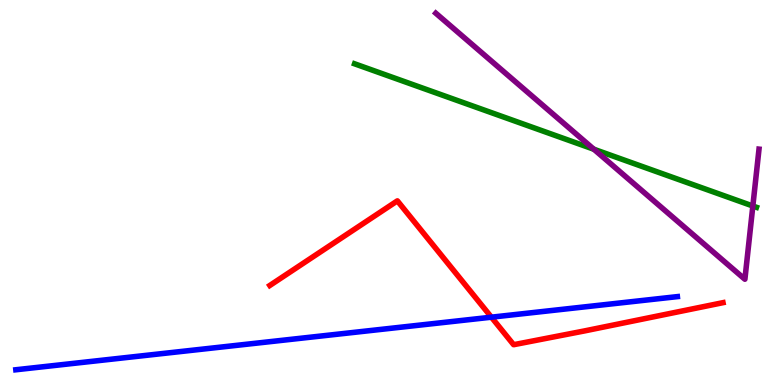[{'lines': ['blue', 'red'], 'intersections': [{'x': 6.34, 'y': 1.76}]}, {'lines': ['green', 'red'], 'intersections': []}, {'lines': ['purple', 'red'], 'intersections': []}, {'lines': ['blue', 'green'], 'intersections': []}, {'lines': ['blue', 'purple'], 'intersections': []}, {'lines': ['green', 'purple'], 'intersections': [{'x': 7.66, 'y': 6.12}, {'x': 9.71, 'y': 4.65}]}]